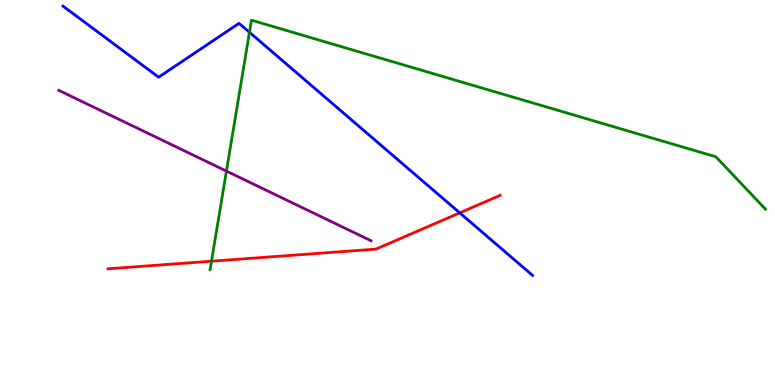[{'lines': ['blue', 'red'], 'intersections': [{'x': 5.93, 'y': 4.47}]}, {'lines': ['green', 'red'], 'intersections': [{'x': 2.73, 'y': 3.22}]}, {'lines': ['purple', 'red'], 'intersections': []}, {'lines': ['blue', 'green'], 'intersections': [{'x': 3.22, 'y': 9.16}]}, {'lines': ['blue', 'purple'], 'intersections': []}, {'lines': ['green', 'purple'], 'intersections': [{'x': 2.92, 'y': 5.56}]}]